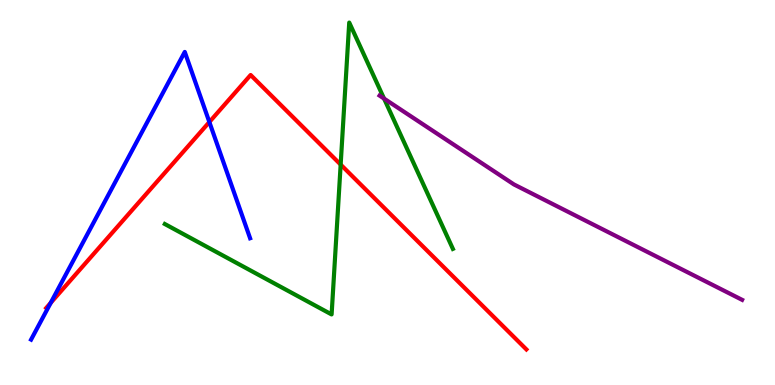[{'lines': ['blue', 'red'], 'intersections': [{'x': 0.654, 'y': 2.13}, {'x': 2.7, 'y': 6.83}]}, {'lines': ['green', 'red'], 'intersections': [{'x': 4.4, 'y': 5.73}]}, {'lines': ['purple', 'red'], 'intersections': []}, {'lines': ['blue', 'green'], 'intersections': []}, {'lines': ['blue', 'purple'], 'intersections': []}, {'lines': ['green', 'purple'], 'intersections': [{'x': 4.96, 'y': 7.44}]}]